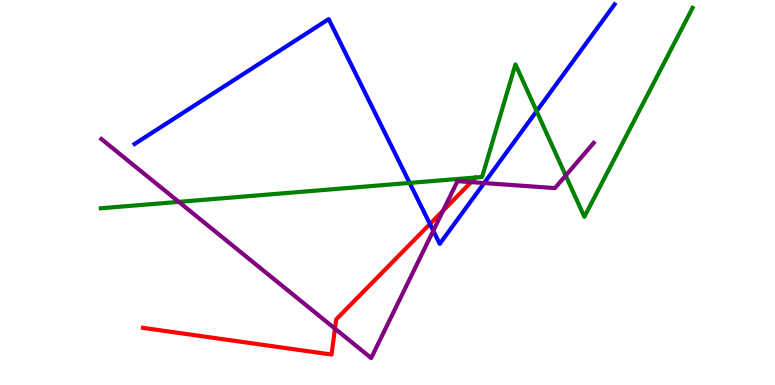[{'lines': ['blue', 'red'], 'intersections': [{'x': 5.55, 'y': 4.18}]}, {'lines': ['green', 'red'], 'intersections': []}, {'lines': ['purple', 'red'], 'intersections': [{'x': 4.32, 'y': 1.46}, {'x': 5.72, 'y': 4.53}, {'x': 6.08, 'y': 5.27}]}, {'lines': ['blue', 'green'], 'intersections': [{'x': 5.29, 'y': 5.25}, {'x': 6.92, 'y': 7.11}]}, {'lines': ['blue', 'purple'], 'intersections': [{'x': 5.59, 'y': 4.01}, {'x': 6.25, 'y': 5.25}]}, {'lines': ['green', 'purple'], 'intersections': [{'x': 2.31, 'y': 4.76}, {'x': 7.3, 'y': 5.44}]}]